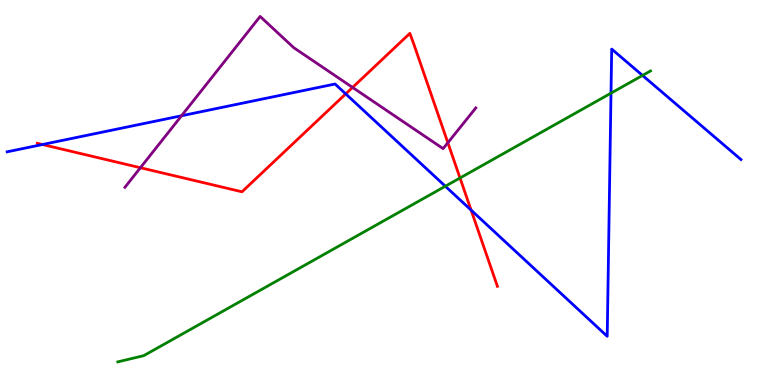[{'lines': ['blue', 'red'], 'intersections': [{'x': 0.548, 'y': 6.25}, {'x': 4.46, 'y': 7.56}, {'x': 6.08, 'y': 4.54}]}, {'lines': ['green', 'red'], 'intersections': [{'x': 5.94, 'y': 5.38}]}, {'lines': ['purple', 'red'], 'intersections': [{'x': 1.81, 'y': 5.64}, {'x': 4.55, 'y': 7.73}, {'x': 5.78, 'y': 6.29}]}, {'lines': ['blue', 'green'], 'intersections': [{'x': 5.75, 'y': 5.16}, {'x': 7.88, 'y': 7.58}, {'x': 8.29, 'y': 8.04}]}, {'lines': ['blue', 'purple'], 'intersections': [{'x': 2.34, 'y': 6.99}]}, {'lines': ['green', 'purple'], 'intersections': []}]